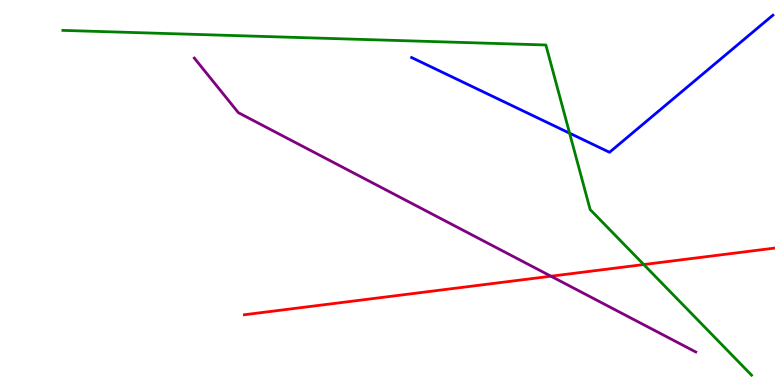[{'lines': ['blue', 'red'], 'intersections': []}, {'lines': ['green', 'red'], 'intersections': [{'x': 8.31, 'y': 3.13}]}, {'lines': ['purple', 'red'], 'intersections': [{'x': 7.11, 'y': 2.83}]}, {'lines': ['blue', 'green'], 'intersections': [{'x': 7.35, 'y': 6.54}]}, {'lines': ['blue', 'purple'], 'intersections': []}, {'lines': ['green', 'purple'], 'intersections': []}]